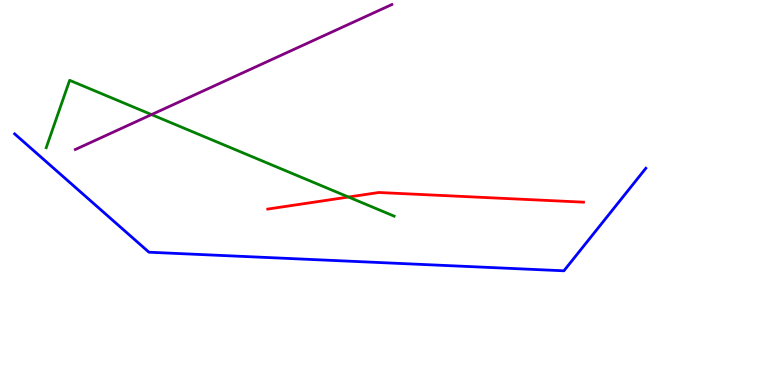[{'lines': ['blue', 'red'], 'intersections': []}, {'lines': ['green', 'red'], 'intersections': [{'x': 4.5, 'y': 4.88}]}, {'lines': ['purple', 'red'], 'intersections': []}, {'lines': ['blue', 'green'], 'intersections': []}, {'lines': ['blue', 'purple'], 'intersections': []}, {'lines': ['green', 'purple'], 'intersections': [{'x': 1.96, 'y': 7.02}]}]